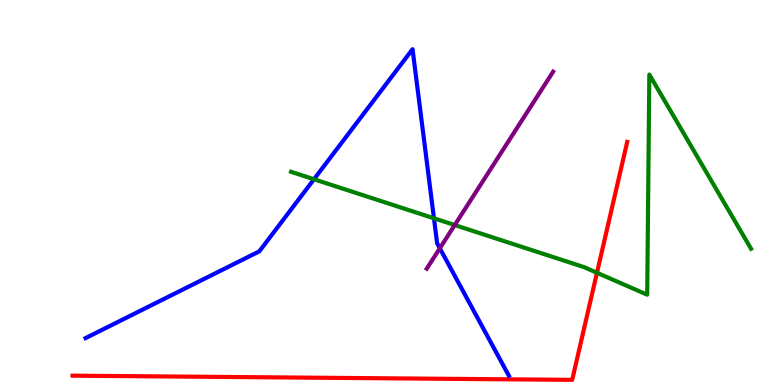[{'lines': ['blue', 'red'], 'intersections': []}, {'lines': ['green', 'red'], 'intersections': [{'x': 7.7, 'y': 2.92}]}, {'lines': ['purple', 'red'], 'intersections': []}, {'lines': ['blue', 'green'], 'intersections': [{'x': 4.05, 'y': 5.34}, {'x': 5.6, 'y': 4.33}]}, {'lines': ['blue', 'purple'], 'intersections': [{'x': 5.68, 'y': 3.55}]}, {'lines': ['green', 'purple'], 'intersections': [{'x': 5.87, 'y': 4.15}]}]